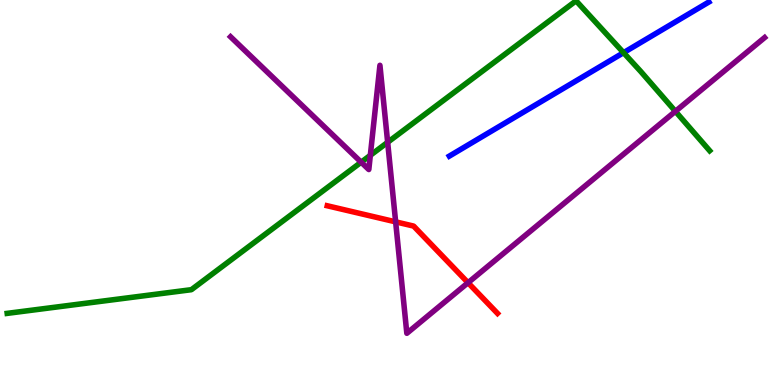[{'lines': ['blue', 'red'], 'intersections': []}, {'lines': ['green', 'red'], 'intersections': []}, {'lines': ['purple', 'red'], 'intersections': [{'x': 5.11, 'y': 4.24}, {'x': 6.04, 'y': 2.66}]}, {'lines': ['blue', 'green'], 'intersections': [{'x': 8.05, 'y': 8.63}]}, {'lines': ['blue', 'purple'], 'intersections': []}, {'lines': ['green', 'purple'], 'intersections': [{'x': 4.66, 'y': 5.79}, {'x': 4.78, 'y': 5.97}, {'x': 5.0, 'y': 6.3}, {'x': 8.71, 'y': 7.11}]}]